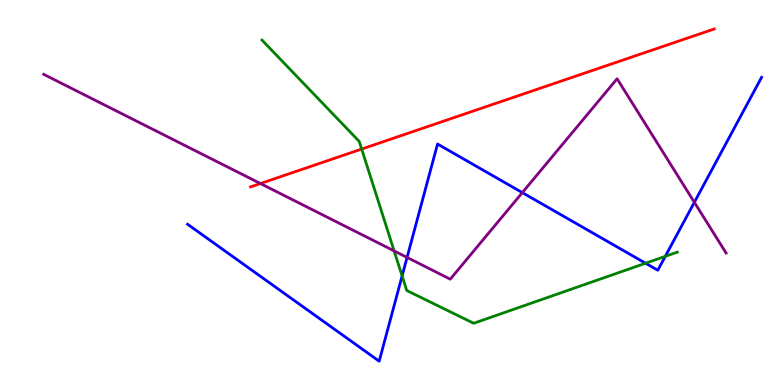[{'lines': ['blue', 'red'], 'intersections': []}, {'lines': ['green', 'red'], 'intersections': [{'x': 4.67, 'y': 6.13}]}, {'lines': ['purple', 'red'], 'intersections': [{'x': 3.36, 'y': 5.23}]}, {'lines': ['blue', 'green'], 'intersections': [{'x': 5.19, 'y': 2.83}, {'x': 8.33, 'y': 3.16}, {'x': 8.58, 'y': 3.34}]}, {'lines': ['blue', 'purple'], 'intersections': [{'x': 5.25, 'y': 3.31}, {'x': 6.74, 'y': 5.0}, {'x': 8.96, 'y': 4.75}]}, {'lines': ['green', 'purple'], 'intersections': [{'x': 5.09, 'y': 3.48}]}]